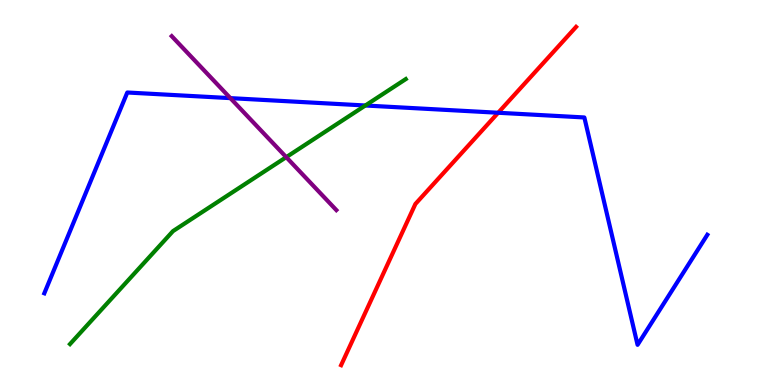[{'lines': ['blue', 'red'], 'intersections': [{'x': 6.43, 'y': 7.07}]}, {'lines': ['green', 'red'], 'intersections': []}, {'lines': ['purple', 'red'], 'intersections': []}, {'lines': ['blue', 'green'], 'intersections': [{'x': 4.71, 'y': 7.26}]}, {'lines': ['blue', 'purple'], 'intersections': [{'x': 2.97, 'y': 7.45}]}, {'lines': ['green', 'purple'], 'intersections': [{'x': 3.69, 'y': 5.92}]}]